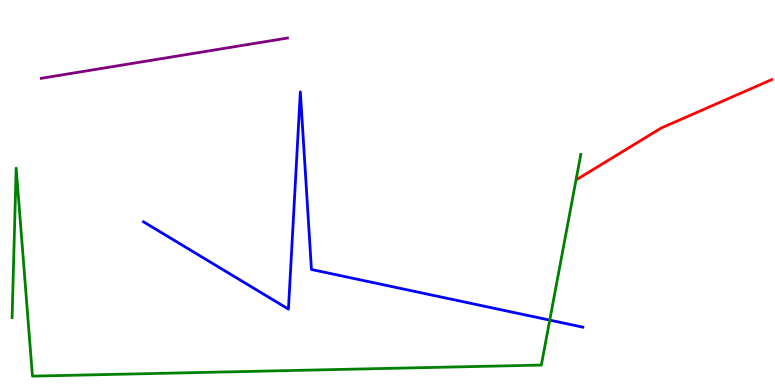[{'lines': ['blue', 'red'], 'intersections': []}, {'lines': ['green', 'red'], 'intersections': []}, {'lines': ['purple', 'red'], 'intersections': []}, {'lines': ['blue', 'green'], 'intersections': [{'x': 7.09, 'y': 1.69}]}, {'lines': ['blue', 'purple'], 'intersections': []}, {'lines': ['green', 'purple'], 'intersections': []}]